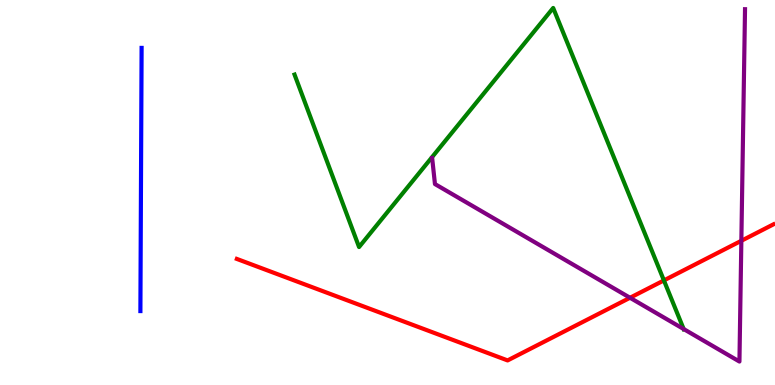[{'lines': ['blue', 'red'], 'intersections': []}, {'lines': ['green', 'red'], 'intersections': [{'x': 8.57, 'y': 2.72}]}, {'lines': ['purple', 'red'], 'intersections': [{'x': 8.13, 'y': 2.27}, {'x': 9.57, 'y': 3.75}]}, {'lines': ['blue', 'green'], 'intersections': []}, {'lines': ['blue', 'purple'], 'intersections': []}, {'lines': ['green', 'purple'], 'intersections': [{'x': 8.82, 'y': 1.45}]}]